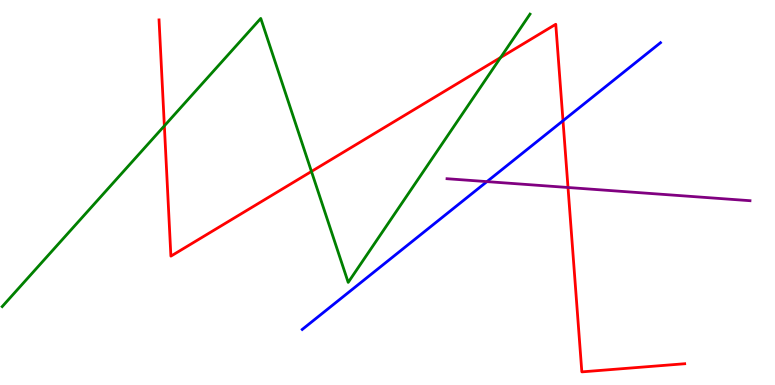[{'lines': ['blue', 'red'], 'intersections': [{'x': 7.26, 'y': 6.86}]}, {'lines': ['green', 'red'], 'intersections': [{'x': 2.12, 'y': 6.73}, {'x': 4.02, 'y': 5.55}, {'x': 6.46, 'y': 8.51}]}, {'lines': ['purple', 'red'], 'intersections': [{'x': 7.33, 'y': 5.13}]}, {'lines': ['blue', 'green'], 'intersections': []}, {'lines': ['blue', 'purple'], 'intersections': [{'x': 6.28, 'y': 5.28}]}, {'lines': ['green', 'purple'], 'intersections': []}]